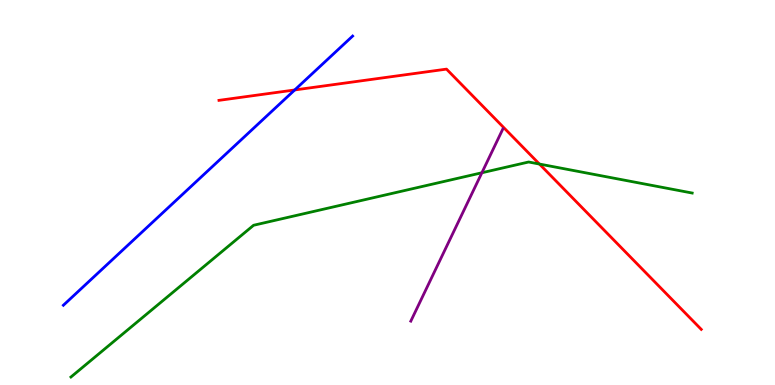[{'lines': ['blue', 'red'], 'intersections': [{'x': 3.8, 'y': 7.66}]}, {'lines': ['green', 'red'], 'intersections': [{'x': 6.96, 'y': 5.74}]}, {'lines': ['purple', 'red'], 'intersections': []}, {'lines': ['blue', 'green'], 'intersections': []}, {'lines': ['blue', 'purple'], 'intersections': []}, {'lines': ['green', 'purple'], 'intersections': [{'x': 6.22, 'y': 5.51}]}]